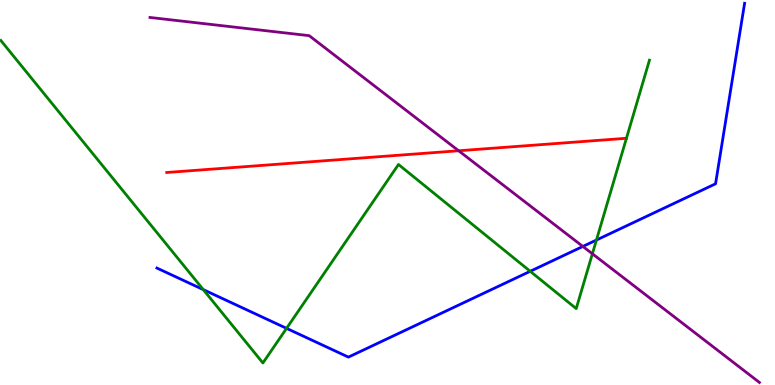[{'lines': ['blue', 'red'], 'intersections': []}, {'lines': ['green', 'red'], 'intersections': []}, {'lines': ['purple', 'red'], 'intersections': [{'x': 5.92, 'y': 6.08}]}, {'lines': ['blue', 'green'], 'intersections': [{'x': 2.62, 'y': 2.48}, {'x': 3.7, 'y': 1.47}, {'x': 6.84, 'y': 2.95}, {'x': 7.7, 'y': 3.77}]}, {'lines': ['blue', 'purple'], 'intersections': [{'x': 7.52, 'y': 3.6}]}, {'lines': ['green', 'purple'], 'intersections': [{'x': 7.64, 'y': 3.41}]}]